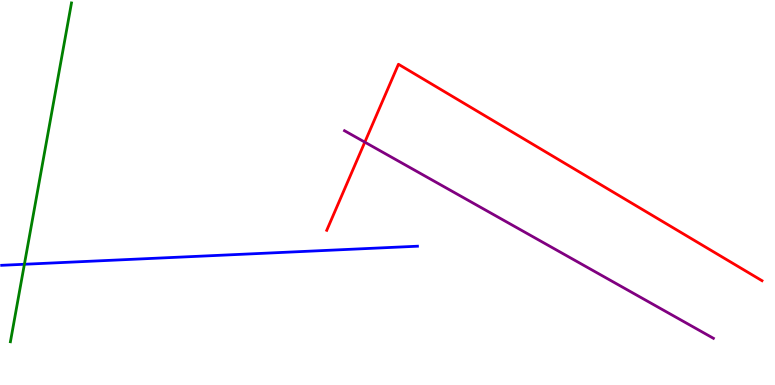[{'lines': ['blue', 'red'], 'intersections': []}, {'lines': ['green', 'red'], 'intersections': []}, {'lines': ['purple', 'red'], 'intersections': [{'x': 4.71, 'y': 6.31}]}, {'lines': ['blue', 'green'], 'intersections': [{'x': 0.315, 'y': 3.14}]}, {'lines': ['blue', 'purple'], 'intersections': []}, {'lines': ['green', 'purple'], 'intersections': []}]